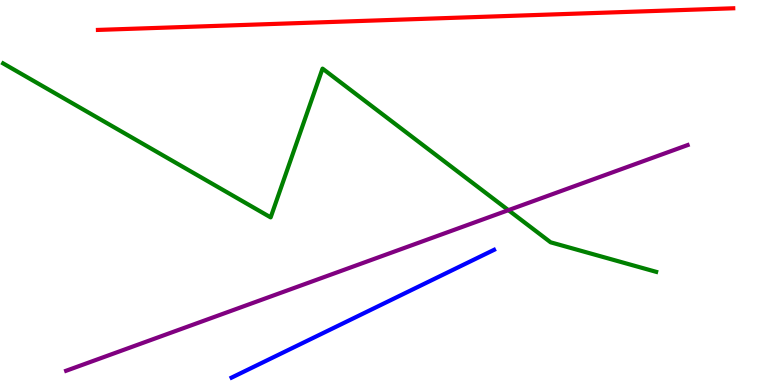[{'lines': ['blue', 'red'], 'intersections': []}, {'lines': ['green', 'red'], 'intersections': []}, {'lines': ['purple', 'red'], 'intersections': []}, {'lines': ['blue', 'green'], 'intersections': []}, {'lines': ['blue', 'purple'], 'intersections': []}, {'lines': ['green', 'purple'], 'intersections': [{'x': 6.56, 'y': 4.54}]}]